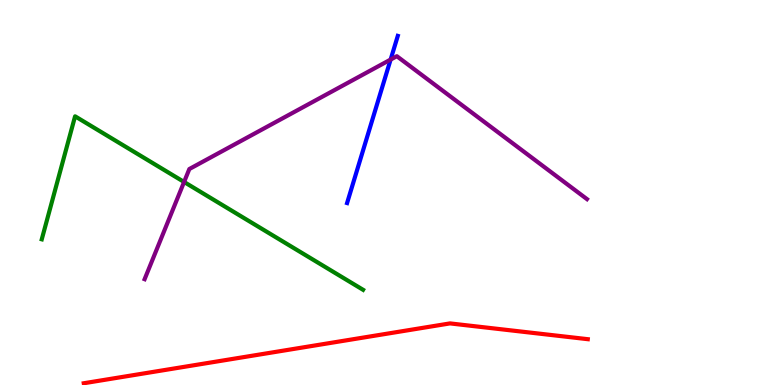[{'lines': ['blue', 'red'], 'intersections': []}, {'lines': ['green', 'red'], 'intersections': []}, {'lines': ['purple', 'red'], 'intersections': []}, {'lines': ['blue', 'green'], 'intersections': []}, {'lines': ['blue', 'purple'], 'intersections': [{'x': 5.04, 'y': 8.45}]}, {'lines': ['green', 'purple'], 'intersections': [{'x': 2.38, 'y': 5.27}]}]